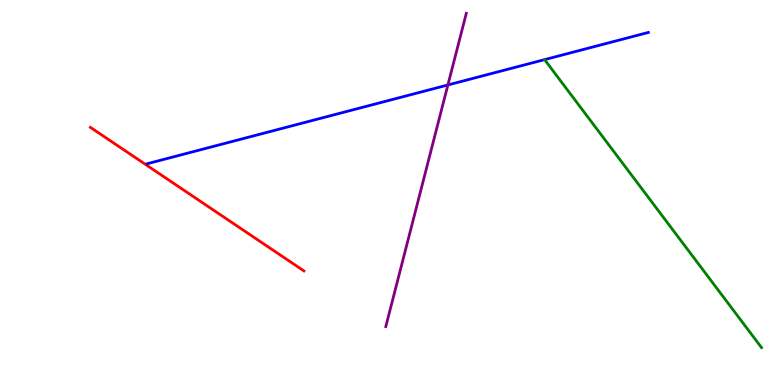[{'lines': ['blue', 'red'], 'intersections': []}, {'lines': ['green', 'red'], 'intersections': []}, {'lines': ['purple', 'red'], 'intersections': []}, {'lines': ['blue', 'green'], 'intersections': []}, {'lines': ['blue', 'purple'], 'intersections': [{'x': 5.78, 'y': 7.79}]}, {'lines': ['green', 'purple'], 'intersections': []}]